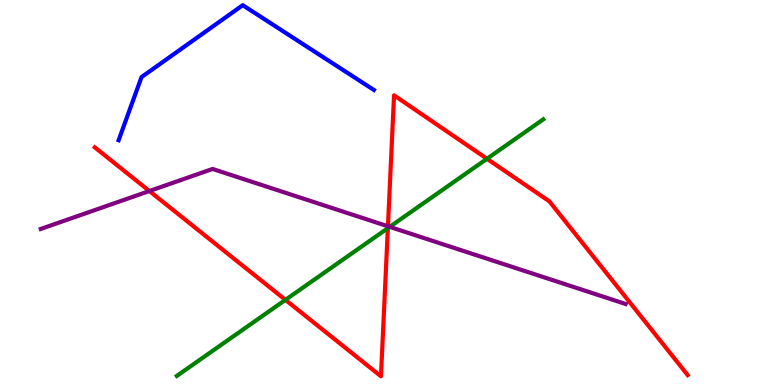[{'lines': ['blue', 'red'], 'intersections': []}, {'lines': ['green', 'red'], 'intersections': [{'x': 3.68, 'y': 2.21}, {'x': 5.0, 'y': 4.07}, {'x': 6.28, 'y': 5.88}]}, {'lines': ['purple', 'red'], 'intersections': [{'x': 1.93, 'y': 5.04}, {'x': 5.01, 'y': 4.12}]}, {'lines': ['blue', 'green'], 'intersections': []}, {'lines': ['blue', 'purple'], 'intersections': []}, {'lines': ['green', 'purple'], 'intersections': [{'x': 5.03, 'y': 4.11}]}]